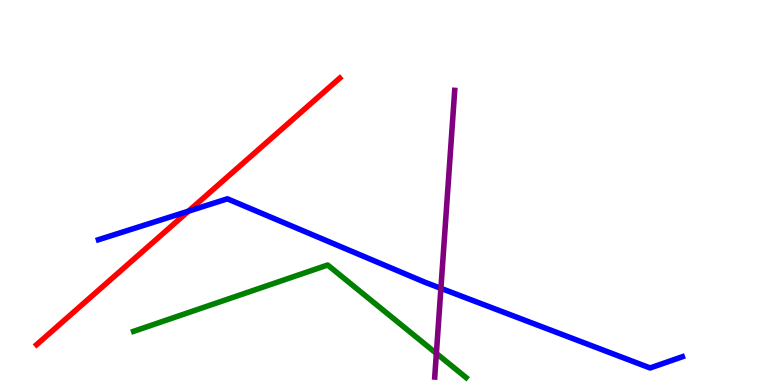[{'lines': ['blue', 'red'], 'intersections': [{'x': 2.43, 'y': 4.51}]}, {'lines': ['green', 'red'], 'intersections': []}, {'lines': ['purple', 'red'], 'intersections': []}, {'lines': ['blue', 'green'], 'intersections': []}, {'lines': ['blue', 'purple'], 'intersections': [{'x': 5.69, 'y': 2.51}]}, {'lines': ['green', 'purple'], 'intersections': [{'x': 5.63, 'y': 0.82}]}]